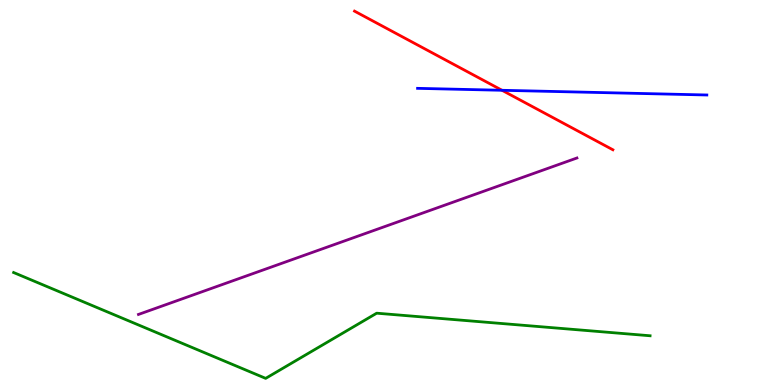[{'lines': ['blue', 'red'], 'intersections': [{'x': 6.48, 'y': 7.65}]}, {'lines': ['green', 'red'], 'intersections': []}, {'lines': ['purple', 'red'], 'intersections': []}, {'lines': ['blue', 'green'], 'intersections': []}, {'lines': ['blue', 'purple'], 'intersections': []}, {'lines': ['green', 'purple'], 'intersections': []}]